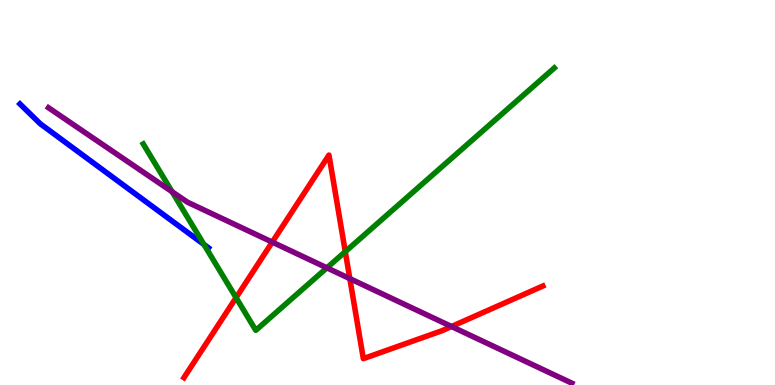[{'lines': ['blue', 'red'], 'intersections': []}, {'lines': ['green', 'red'], 'intersections': [{'x': 3.05, 'y': 2.27}, {'x': 4.46, 'y': 3.46}]}, {'lines': ['purple', 'red'], 'intersections': [{'x': 3.51, 'y': 3.71}, {'x': 4.51, 'y': 2.76}, {'x': 5.83, 'y': 1.52}]}, {'lines': ['blue', 'green'], 'intersections': [{'x': 2.63, 'y': 3.65}]}, {'lines': ['blue', 'purple'], 'intersections': []}, {'lines': ['green', 'purple'], 'intersections': [{'x': 2.22, 'y': 5.02}, {'x': 4.22, 'y': 3.04}]}]